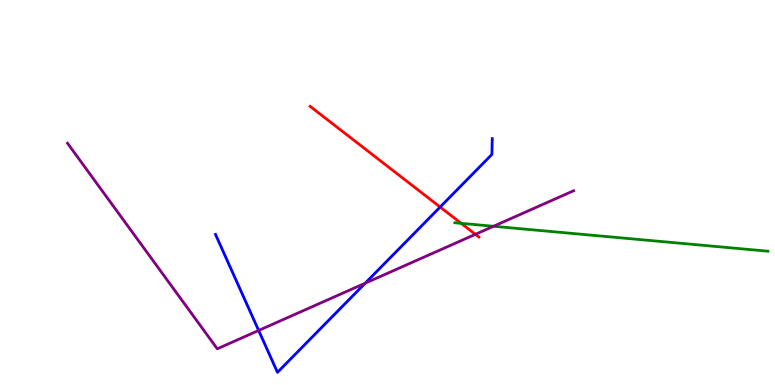[{'lines': ['blue', 'red'], 'intersections': [{'x': 5.68, 'y': 4.62}]}, {'lines': ['green', 'red'], 'intersections': [{'x': 5.95, 'y': 4.2}]}, {'lines': ['purple', 'red'], 'intersections': [{'x': 6.13, 'y': 3.91}]}, {'lines': ['blue', 'green'], 'intersections': []}, {'lines': ['blue', 'purple'], 'intersections': [{'x': 3.34, 'y': 1.42}, {'x': 4.71, 'y': 2.64}]}, {'lines': ['green', 'purple'], 'intersections': [{'x': 6.37, 'y': 4.12}]}]